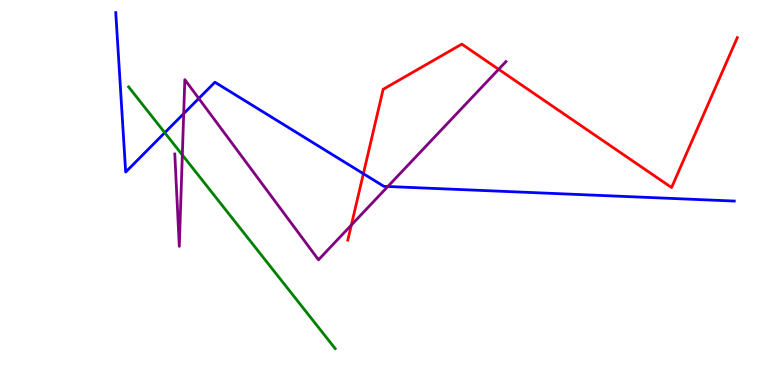[{'lines': ['blue', 'red'], 'intersections': [{'x': 4.69, 'y': 5.49}]}, {'lines': ['green', 'red'], 'intersections': []}, {'lines': ['purple', 'red'], 'intersections': [{'x': 4.53, 'y': 4.15}, {'x': 6.43, 'y': 8.2}]}, {'lines': ['blue', 'green'], 'intersections': [{'x': 2.13, 'y': 6.55}]}, {'lines': ['blue', 'purple'], 'intersections': [{'x': 2.37, 'y': 7.05}, {'x': 2.56, 'y': 7.44}, {'x': 5.0, 'y': 5.16}]}, {'lines': ['green', 'purple'], 'intersections': [{'x': 2.35, 'y': 5.98}]}]